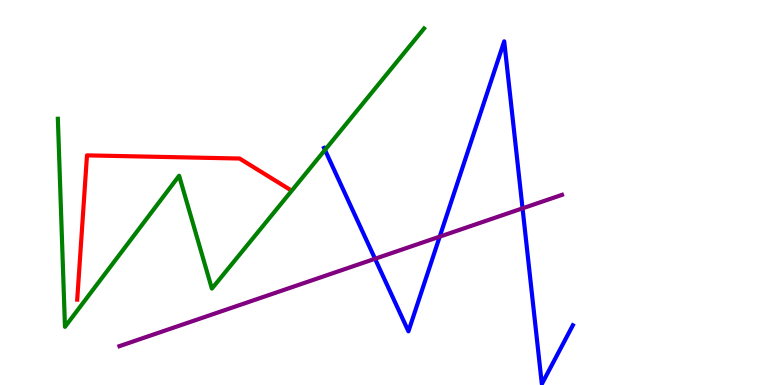[{'lines': ['blue', 'red'], 'intersections': []}, {'lines': ['green', 'red'], 'intersections': []}, {'lines': ['purple', 'red'], 'intersections': []}, {'lines': ['blue', 'green'], 'intersections': [{'x': 4.19, 'y': 6.1}]}, {'lines': ['blue', 'purple'], 'intersections': [{'x': 4.84, 'y': 3.28}, {'x': 5.67, 'y': 3.85}, {'x': 6.74, 'y': 4.59}]}, {'lines': ['green', 'purple'], 'intersections': []}]